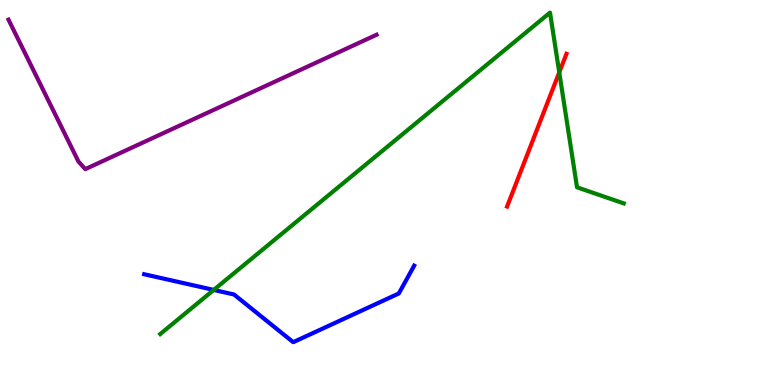[{'lines': ['blue', 'red'], 'intersections': []}, {'lines': ['green', 'red'], 'intersections': [{'x': 7.22, 'y': 8.12}]}, {'lines': ['purple', 'red'], 'intersections': []}, {'lines': ['blue', 'green'], 'intersections': [{'x': 2.76, 'y': 2.47}]}, {'lines': ['blue', 'purple'], 'intersections': []}, {'lines': ['green', 'purple'], 'intersections': []}]